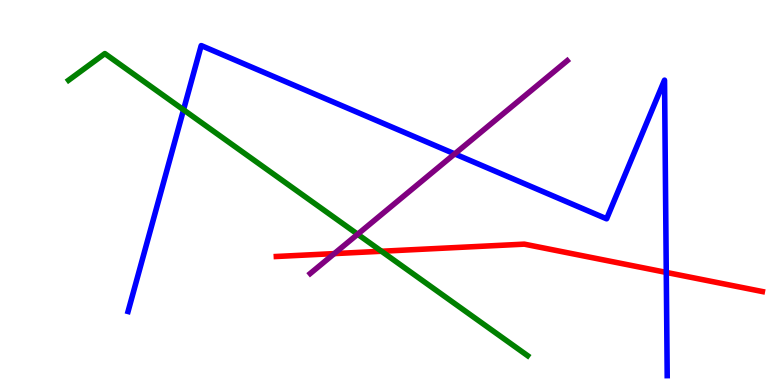[{'lines': ['blue', 'red'], 'intersections': [{'x': 8.6, 'y': 2.92}]}, {'lines': ['green', 'red'], 'intersections': [{'x': 4.92, 'y': 3.47}]}, {'lines': ['purple', 'red'], 'intersections': [{'x': 4.31, 'y': 3.41}]}, {'lines': ['blue', 'green'], 'intersections': [{'x': 2.37, 'y': 7.15}]}, {'lines': ['blue', 'purple'], 'intersections': [{'x': 5.87, 'y': 6.0}]}, {'lines': ['green', 'purple'], 'intersections': [{'x': 4.61, 'y': 3.92}]}]